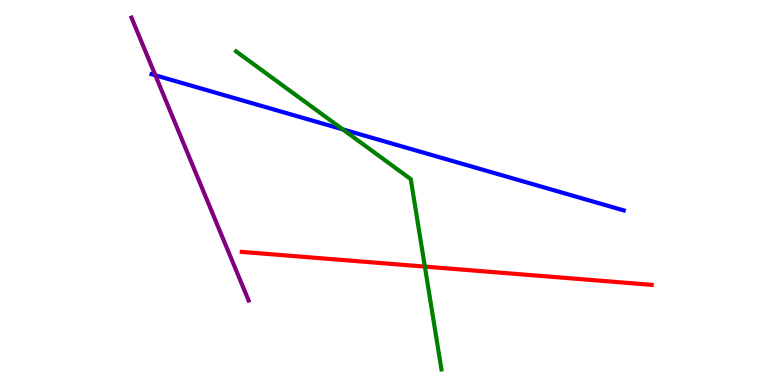[{'lines': ['blue', 'red'], 'intersections': []}, {'lines': ['green', 'red'], 'intersections': [{'x': 5.48, 'y': 3.08}]}, {'lines': ['purple', 'red'], 'intersections': []}, {'lines': ['blue', 'green'], 'intersections': [{'x': 4.42, 'y': 6.64}]}, {'lines': ['blue', 'purple'], 'intersections': [{'x': 2.0, 'y': 8.04}]}, {'lines': ['green', 'purple'], 'intersections': []}]